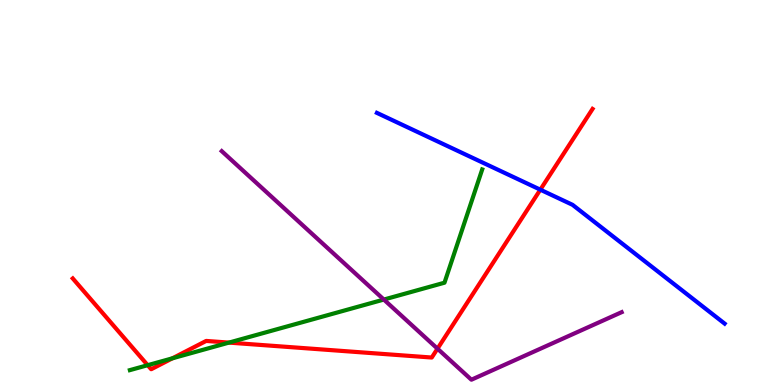[{'lines': ['blue', 'red'], 'intersections': [{'x': 6.97, 'y': 5.07}]}, {'lines': ['green', 'red'], 'intersections': [{'x': 1.91, 'y': 0.515}, {'x': 2.22, 'y': 0.693}, {'x': 2.95, 'y': 1.1}]}, {'lines': ['purple', 'red'], 'intersections': [{'x': 5.65, 'y': 0.944}]}, {'lines': ['blue', 'green'], 'intersections': []}, {'lines': ['blue', 'purple'], 'intersections': []}, {'lines': ['green', 'purple'], 'intersections': [{'x': 4.95, 'y': 2.22}]}]